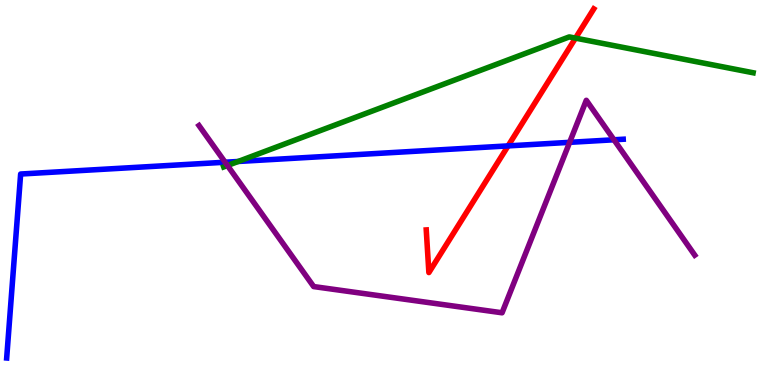[{'lines': ['blue', 'red'], 'intersections': [{'x': 6.56, 'y': 6.21}]}, {'lines': ['green', 'red'], 'intersections': [{'x': 7.43, 'y': 9.01}]}, {'lines': ['purple', 'red'], 'intersections': []}, {'lines': ['blue', 'green'], 'intersections': [{'x': 3.07, 'y': 5.81}]}, {'lines': ['blue', 'purple'], 'intersections': [{'x': 2.9, 'y': 5.79}, {'x': 7.35, 'y': 6.3}, {'x': 7.92, 'y': 6.37}]}, {'lines': ['green', 'purple'], 'intersections': [{'x': 2.93, 'y': 5.7}]}]